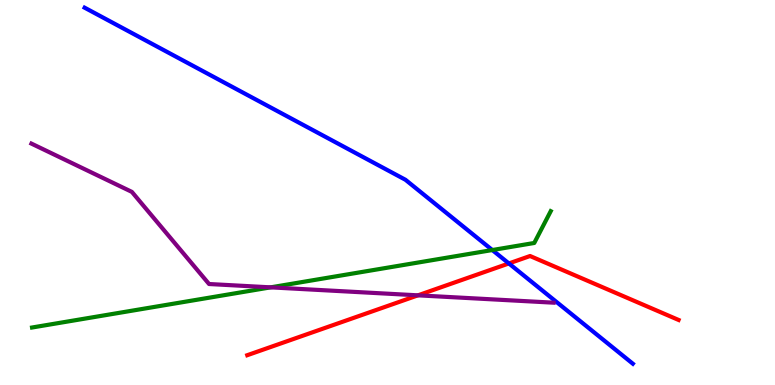[{'lines': ['blue', 'red'], 'intersections': [{'x': 6.57, 'y': 3.16}]}, {'lines': ['green', 'red'], 'intersections': []}, {'lines': ['purple', 'red'], 'intersections': [{'x': 5.39, 'y': 2.33}]}, {'lines': ['blue', 'green'], 'intersections': [{'x': 6.35, 'y': 3.51}]}, {'lines': ['blue', 'purple'], 'intersections': []}, {'lines': ['green', 'purple'], 'intersections': [{'x': 3.49, 'y': 2.54}]}]